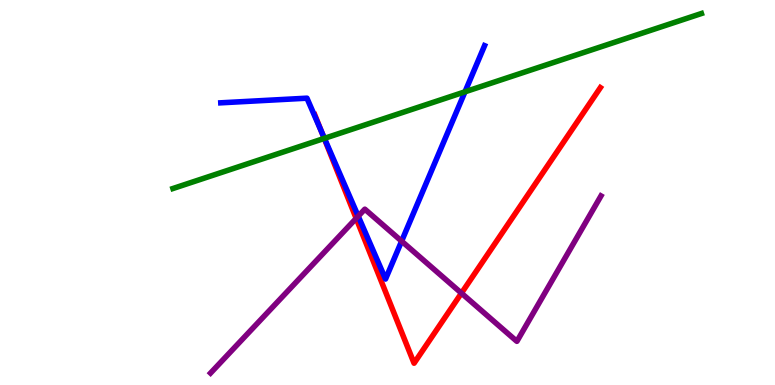[{'lines': ['blue', 'red'], 'intersections': [{'x': 4.15, 'y': 6.57}]}, {'lines': ['green', 'red'], 'intersections': [{'x': 4.18, 'y': 6.4}]}, {'lines': ['purple', 'red'], 'intersections': [{'x': 4.6, 'y': 4.33}, {'x': 5.95, 'y': 2.39}]}, {'lines': ['blue', 'green'], 'intersections': [{'x': 4.19, 'y': 6.41}, {'x': 6.0, 'y': 7.62}]}, {'lines': ['blue', 'purple'], 'intersections': [{'x': 4.62, 'y': 4.38}, {'x': 5.18, 'y': 3.74}]}, {'lines': ['green', 'purple'], 'intersections': []}]